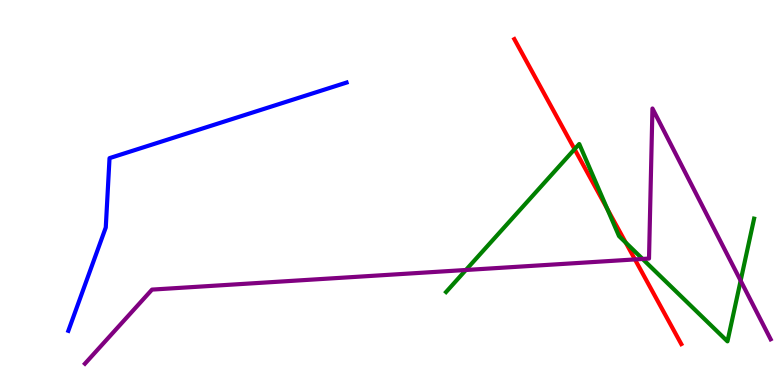[{'lines': ['blue', 'red'], 'intersections': []}, {'lines': ['green', 'red'], 'intersections': [{'x': 7.41, 'y': 6.13}, {'x': 7.84, 'y': 4.57}, {'x': 8.07, 'y': 3.7}]}, {'lines': ['purple', 'red'], 'intersections': [{'x': 8.19, 'y': 3.26}]}, {'lines': ['blue', 'green'], 'intersections': []}, {'lines': ['blue', 'purple'], 'intersections': []}, {'lines': ['green', 'purple'], 'intersections': [{'x': 6.01, 'y': 2.99}, {'x': 8.29, 'y': 3.27}, {'x': 9.56, 'y': 2.71}]}]